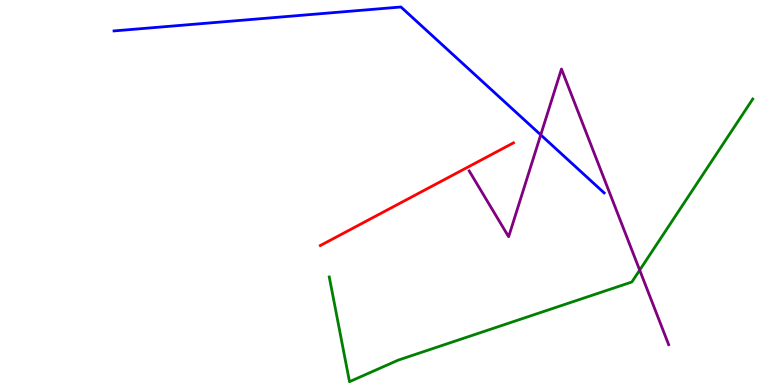[{'lines': ['blue', 'red'], 'intersections': []}, {'lines': ['green', 'red'], 'intersections': []}, {'lines': ['purple', 'red'], 'intersections': []}, {'lines': ['blue', 'green'], 'intersections': []}, {'lines': ['blue', 'purple'], 'intersections': [{'x': 6.98, 'y': 6.5}]}, {'lines': ['green', 'purple'], 'intersections': [{'x': 8.25, 'y': 2.98}]}]